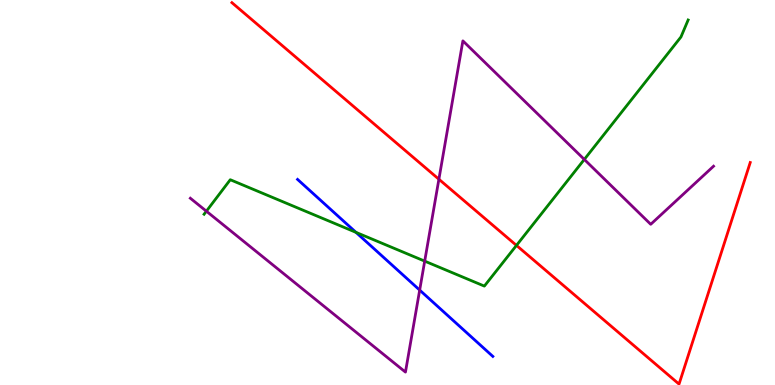[{'lines': ['blue', 'red'], 'intersections': []}, {'lines': ['green', 'red'], 'intersections': [{'x': 6.66, 'y': 3.63}]}, {'lines': ['purple', 'red'], 'intersections': [{'x': 5.66, 'y': 5.34}]}, {'lines': ['blue', 'green'], 'intersections': [{'x': 4.59, 'y': 3.96}]}, {'lines': ['blue', 'purple'], 'intersections': [{'x': 5.42, 'y': 2.47}]}, {'lines': ['green', 'purple'], 'intersections': [{'x': 2.66, 'y': 4.51}, {'x': 5.48, 'y': 3.22}, {'x': 7.54, 'y': 5.86}]}]